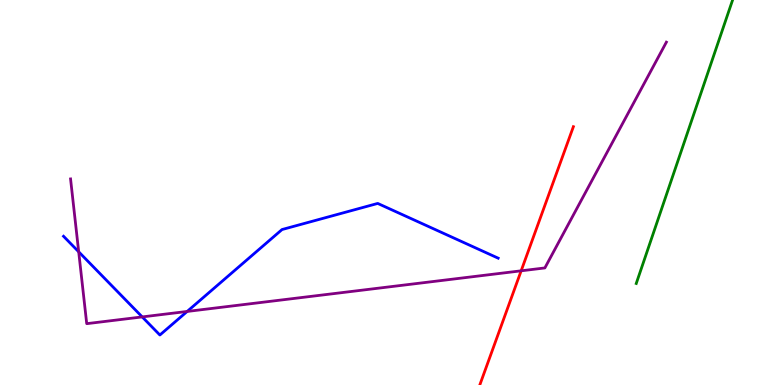[{'lines': ['blue', 'red'], 'intersections': []}, {'lines': ['green', 'red'], 'intersections': []}, {'lines': ['purple', 'red'], 'intersections': [{'x': 6.72, 'y': 2.97}]}, {'lines': ['blue', 'green'], 'intersections': []}, {'lines': ['blue', 'purple'], 'intersections': [{'x': 1.02, 'y': 3.46}, {'x': 1.84, 'y': 1.77}, {'x': 2.42, 'y': 1.91}]}, {'lines': ['green', 'purple'], 'intersections': []}]